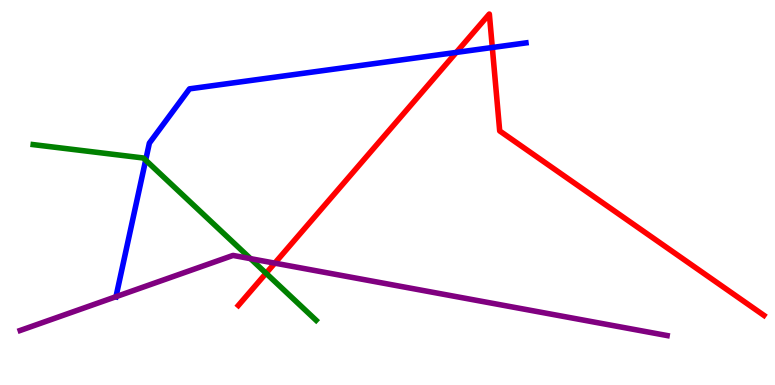[{'lines': ['blue', 'red'], 'intersections': [{'x': 5.89, 'y': 8.64}, {'x': 6.35, 'y': 8.77}]}, {'lines': ['green', 'red'], 'intersections': [{'x': 3.43, 'y': 2.9}]}, {'lines': ['purple', 'red'], 'intersections': [{'x': 3.55, 'y': 3.17}]}, {'lines': ['blue', 'green'], 'intersections': [{'x': 1.88, 'y': 5.84}]}, {'lines': ['blue', 'purple'], 'intersections': [{'x': 1.5, 'y': 2.29}]}, {'lines': ['green', 'purple'], 'intersections': [{'x': 3.23, 'y': 3.28}]}]